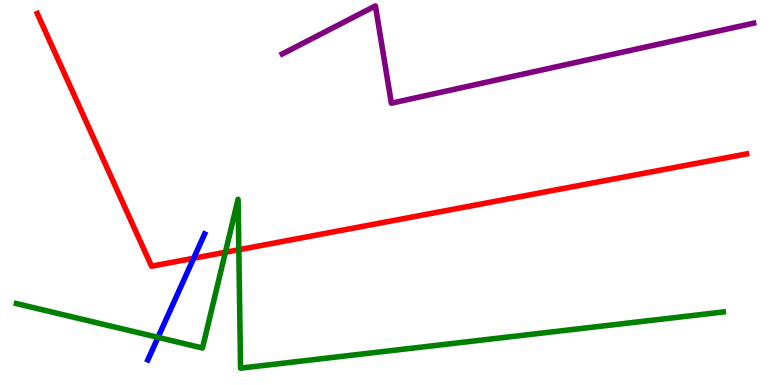[{'lines': ['blue', 'red'], 'intersections': [{'x': 2.5, 'y': 3.29}]}, {'lines': ['green', 'red'], 'intersections': [{'x': 2.91, 'y': 3.45}, {'x': 3.08, 'y': 3.51}]}, {'lines': ['purple', 'red'], 'intersections': []}, {'lines': ['blue', 'green'], 'intersections': [{'x': 2.04, 'y': 1.24}]}, {'lines': ['blue', 'purple'], 'intersections': []}, {'lines': ['green', 'purple'], 'intersections': []}]